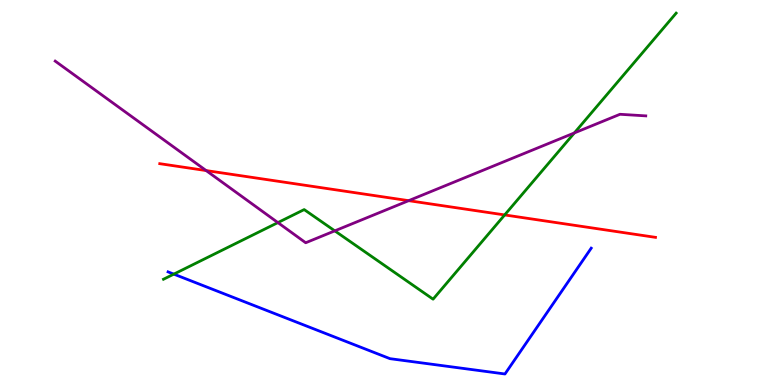[{'lines': ['blue', 'red'], 'intersections': []}, {'lines': ['green', 'red'], 'intersections': [{'x': 6.51, 'y': 4.42}]}, {'lines': ['purple', 'red'], 'intersections': [{'x': 2.66, 'y': 5.57}, {'x': 5.27, 'y': 4.79}]}, {'lines': ['blue', 'green'], 'intersections': [{'x': 2.24, 'y': 2.88}]}, {'lines': ['blue', 'purple'], 'intersections': []}, {'lines': ['green', 'purple'], 'intersections': [{'x': 3.59, 'y': 4.22}, {'x': 4.32, 'y': 4.0}, {'x': 7.41, 'y': 6.55}]}]